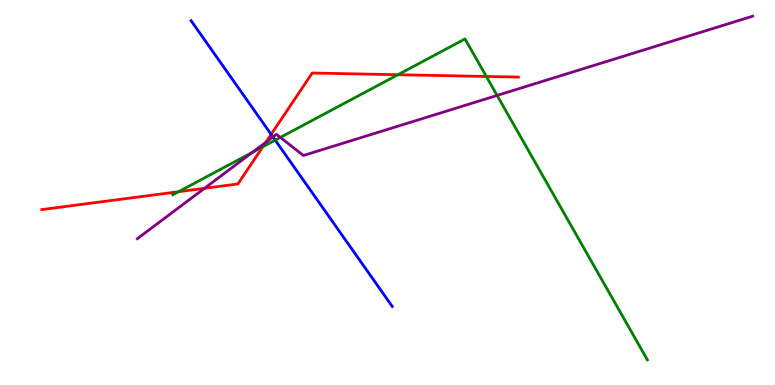[{'lines': ['blue', 'red'], 'intersections': [{'x': 3.5, 'y': 6.51}]}, {'lines': ['green', 'red'], 'intersections': [{'x': 2.3, 'y': 5.02}, {'x': 3.39, 'y': 6.19}, {'x': 5.13, 'y': 8.06}, {'x': 6.28, 'y': 8.01}]}, {'lines': ['purple', 'red'], 'intersections': [{'x': 2.64, 'y': 5.11}, {'x': 3.43, 'y': 6.3}]}, {'lines': ['blue', 'green'], 'intersections': [{'x': 3.55, 'y': 6.36}]}, {'lines': ['blue', 'purple'], 'intersections': [{'x': 3.52, 'y': 6.44}]}, {'lines': ['green', 'purple'], 'intersections': [{'x': 3.26, 'y': 6.04}, {'x': 3.62, 'y': 6.43}, {'x': 6.41, 'y': 7.52}]}]